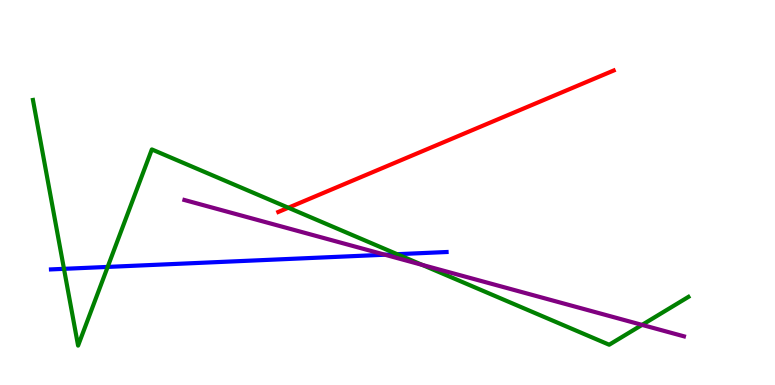[{'lines': ['blue', 'red'], 'intersections': []}, {'lines': ['green', 'red'], 'intersections': [{'x': 3.72, 'y': 4.6}]}, {'lines': ['purple', 'red'], 'intersections': []}, {'lines': ['blue', 'green'], 'intersections': [{'x': 0.825, 'y': 3.02}, {'x': 1.39, 'y': 3.07}, {'x': 5.12, 'y': 3.4}]}, {'lines': ['blue', 'purple'], 'intersections': [{'x': 4.97, 'y': 3.38}]}, {'lines': ['green', 'purple'], 'intersections': [{'x': 5.45, 'y': 3.12}, {'x': 8.28, 'y': 1.56}]}]